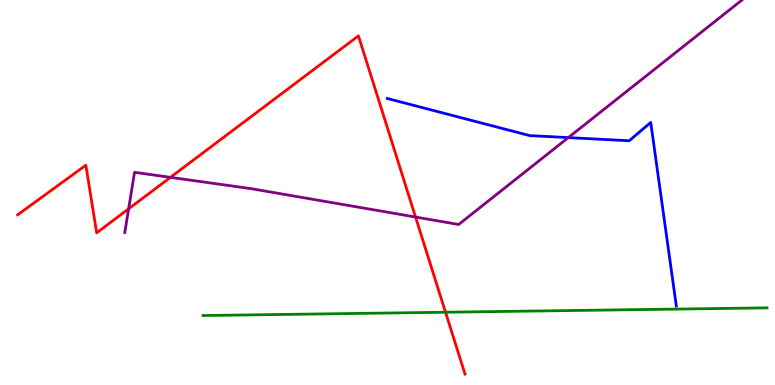[{'lines': ['blue', 'red'], 'intersections': []}, {'lines': ['green', 'red'], 'intersections': [{'x': 5.75, 'y': 1.89}]}, {'lines': ['purple', 'red'], 'intersections': [{'x': 1.66, 'y': 4.58}, {'x': 2.2, 'y': 5.39}, {'x': 5.36, 'y': 4.36}]}, {'lines': ['blue', 'green'], 'intersections': []}, {'lines': ['blue', 'purple'], 'intersections': [{'x': 7.33, 'y': 6.43}]}, {'lines': ['green', 'purple'], 'intersections': []}]